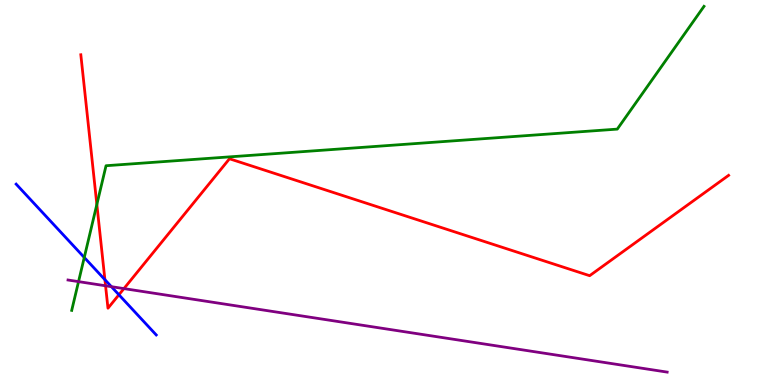[{'lines': ['blue', 'red'], 'intersections': [{'x': 1.35, 'y': 2.74}, {'x': 1.53, 'y': 2.34}]}, {'lines': ['green', 'red'], 'intersections': [{'x': 1.25, 'y': 4.69}]}, {'lines': ['purple', 'red'], 'intersections': [{'x': 1.36, 'y': 2.58}, {'x': 1.6, 'y': 2.5}]}, {'lines': ['blue', 'green'], 'intersections': [{'x': 1.09, 'y': 3.31}]}, {'lines': ['blue', 'purple'], 'intersections': [{'x': 1.44, 'y': 2.55}]}, {'lines': ['green', 'purple'], 'intersections': [{'x': 1.01, 'y': 2.69}]}]